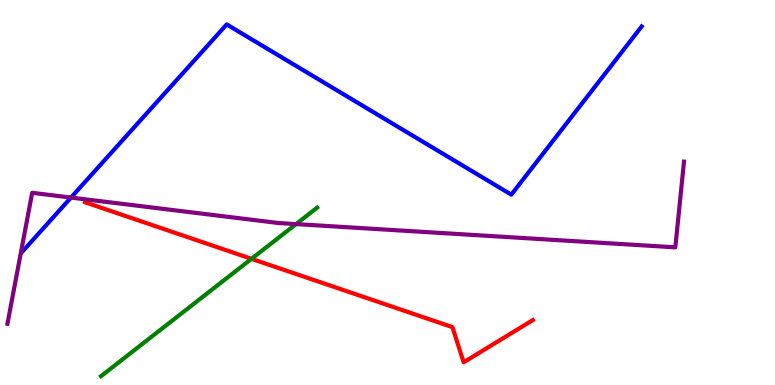[{'lines': ['blue', 'red'], 'intersections': []}, {'lines': ['green', 'red'], 'intersections': [{'x': 3.25, 'y': 3.28}]}, {'lines': ['purple', 'red'], 'intersections': []}, {'lines': ['blue', 'green'], 'intersections': []}, {'lines': ['blue', 'purple'], 'intersections': [{'x': 0.916, 'y': 4.87}]}, {'lines': ['green', 'purple'], 'intersections': [{'x': 3.82, 'y': 4.18}]}]